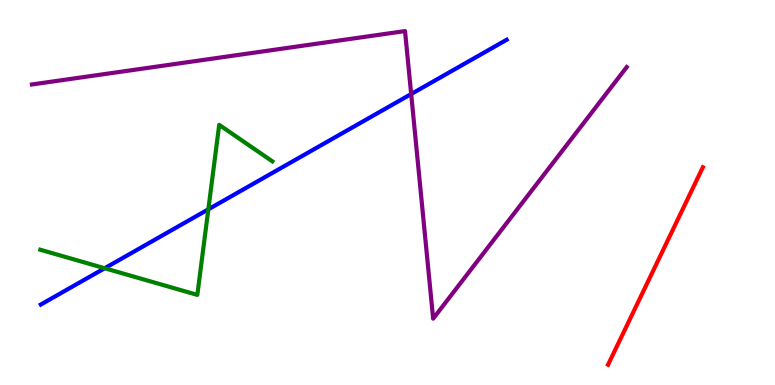[{'lines': ['blue', 'red'], 'intersections': []}, {'lines': ['green', 'red'], 'intersections': []}, {'lines': ['purple', 'red'], 'intersections': []}, {'lines': ['blue', 'green'], 'intersections': [{'x': 1.35, 'y': 3.03}, {'x': 2.69, 'y': 4.56}]}, {'lines': ['blue', 'purple'], 'intersections': [{'x': 5.31, 'y': 7.56}]}, {'lines': ['green', 'purple'], 'intersections': []}]